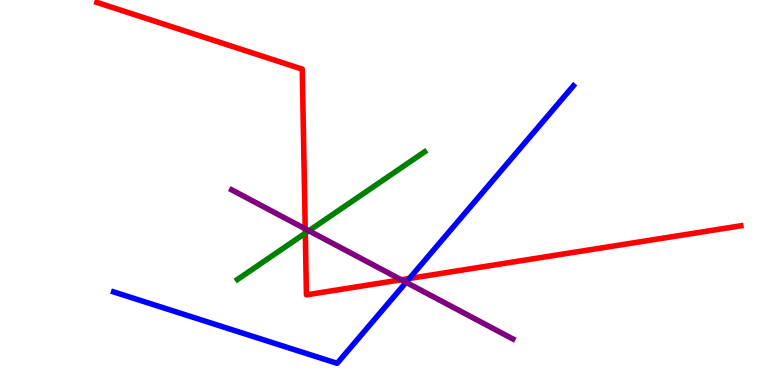[{'lines': ['blue', 'red'], 'intersections': [{'x': 5.28, 'y': 2.77}]}, {'lines': ['green', 'red'], 'intersections': [{'x': 3.94, 'y': 3.94}]}, {'lines': ['purple', 'red'], 'intersections': [{'x': 3.94, 'y': 4.06}, {'x': 5.18, 'y': 2.73}]}, {'lines': ['blue', 'green'], 'intersections': []}, {'lines': ['blue', 'purple'], 'intersections': [{'x': 5.24, 'y': 2.67}]}, {'lines': ['green', 'purple'], 'intersections': [{'x': 3.99, 'y': 4.01}]}]